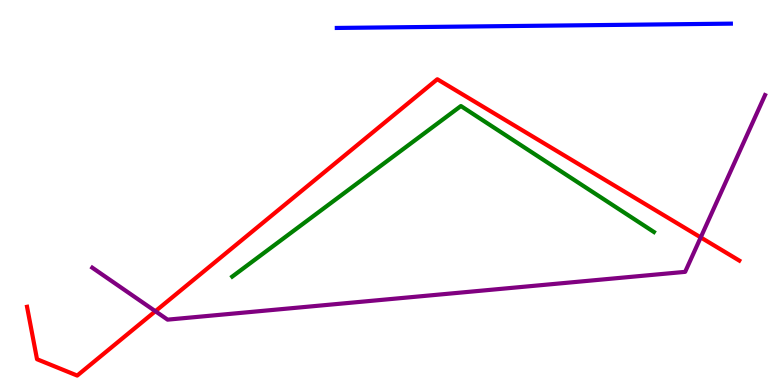[{'lines': ['blue', 'red'], 'intersections': []}, {'lines': ['green', 'red'], 'intersections': []}, {'lines': ['purple', 'red'], 'intersections': [{'x': 2.01, 'y': 1.92}, {'x': 9.04, 'y': 3.83}]}, {'lines': ['blue', 'green'], 'intersections': []}, {'lines': ['blue', 'purple'], 'intersections': []}, {'lines': ['green', 'purple'], 'intersections': []}]